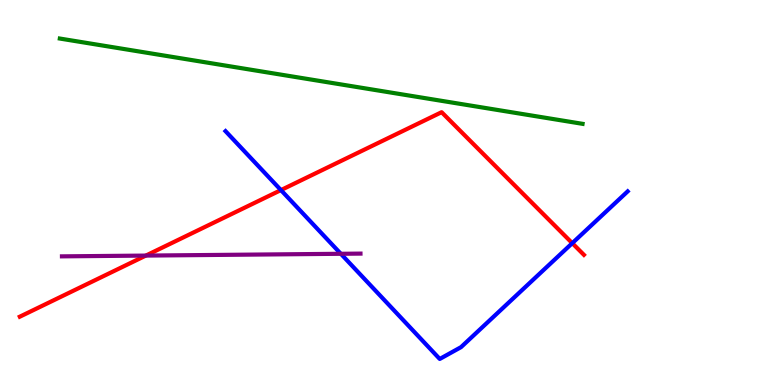[{'lines': ['blue', 'red'], 'intersections': [{'x': 3.63, 'y': 5.06}, {'x': 7.38, 'y': 3.68}]}, {'lines': ['green', 'red'], 'intersections': []}, {'lines': ['purple', 'red'], 'intersections': [{'x': 1.88, 'y': 3.36}]}, {'lines': ['blue', 'green'], 'intersections': []}, {'lines': ['blue', 'purple'], 'intersections': [{'x': 4.4, 'y': 3.41}]}, {'lines': ['green', 'purple'], 'intersections': []}]